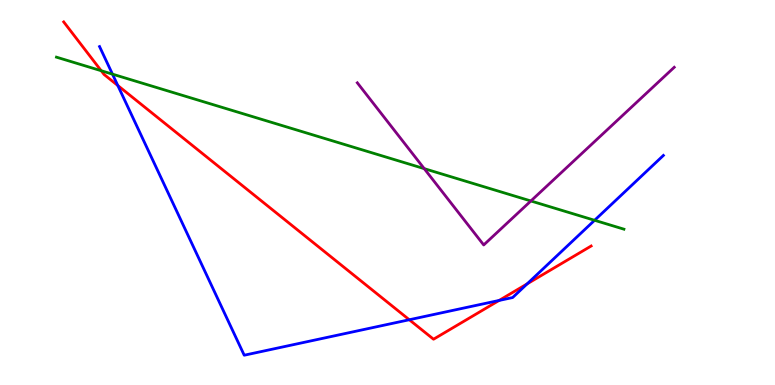[{'lines': ['blue', 'red'], 'intersections': [{'x': 1.52, 'y': 7.78}, {'x': 5.28, 'y': 1.69}, {'x': 6.44, 'y': 2.2}, {'x': 6.8, 'y': 2.63}]}, {'lines': ['green', 'red'], 'intersections': [{'x': 1.31, 'y': 8.16}]}, {'lines': ['purple', 'red'], 'intersections': []}, {'lines': ['blue', 'green'], 'intersections': [{'x': 1.45, 'y': 8.07}, {'x': 7.67, 'y': 4.28}]}, {'lines': ['blue', 'purple'], 'intersections': []}, {'lines': ['green', 'purple'], 'intersections': [{'x': 5.47, 'y': 5.62}, {'x': 6.85, 'y': 4.78}]}]